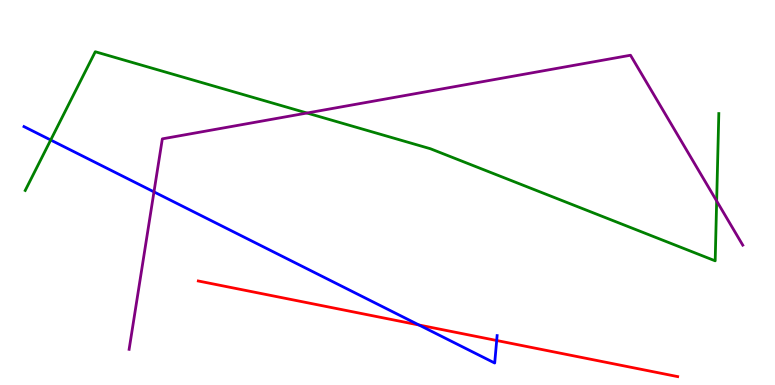[{'lines': ['blue', 'red'], 'intersections': [{'x': 5.41, 'y': 1.56}, {'x': 6.41, 'y': 1.16}]}, {'lines': ['green', 'red'], 'intersections': []}, {'lines': ['purple', 'red'], 'intersections': []}, {'lines': ['blue', 'green'], 'intersections': [{'x': 0.654, 'y': 6.36}]}, {'lines': ['blue', 'purple'], 'intersections': [{'x': 1.99, 'y': 5.02}]}, {'lines': ['green', 'purple'], 'intersections': [{'x': 3.96, 'y': 7.06}, {'x': 9.25, 'y': 4.78}]}]